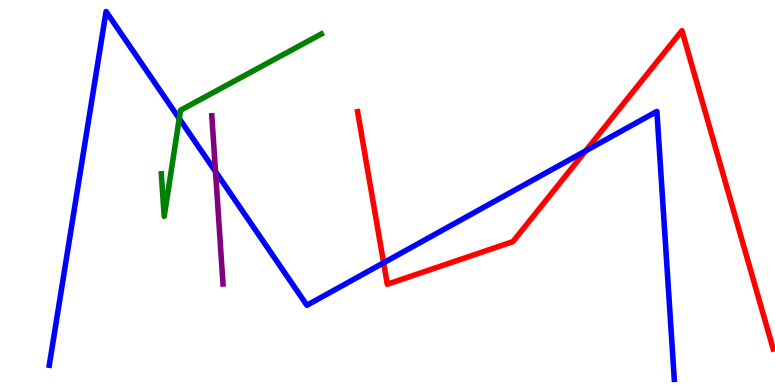[{'lines': ['blue', 'red'], 'intersections': [{'x': 4.95, 'y': 3.17}, {'x': 7.56, 'y': 6.08}]}, {'lines': ['green', 'red'], 'intersections': []}, {'lines': ['purple', 'red'], 'intersections': []}, {'lines': ['blue', 'green'], 'intersections': [{'x': 2.31, 'y': 6.92}]}, {'lines': ['blue', 'purple'], 'intersections': [{'x': 2.78, 'y': 5.54}]}, {'lines': ['green', 'purple'], 'intersections': []}]